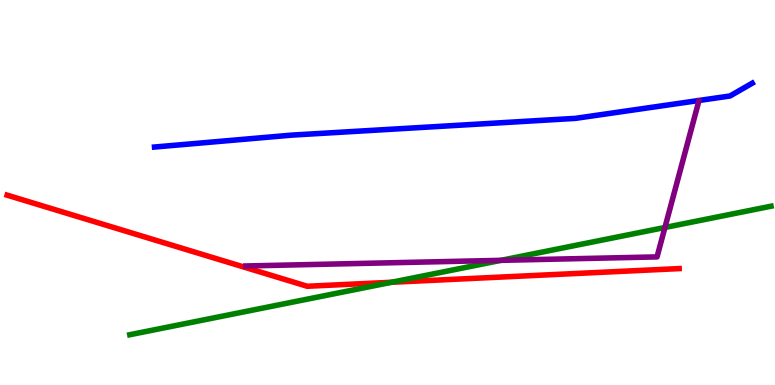[{'lines': ['blue', 'red'], 'intersections': []}, {'lines': ['green', 'red'], 'intersections': [{'x': 5.05, 'y': 2.67}]}, {'lines': ['purple', 'red'], 'intersections': []}, {'lines': ['blue', 'green'], 'intersections': []}, {'lines': ['blue', 'purple'], 'intersections': []}, {'lines': ['green', 'purple'], 'intersections': [{'x': 6.46, 'y': 3.24}, {'x': 8.58, 'y': 4.09}]}]